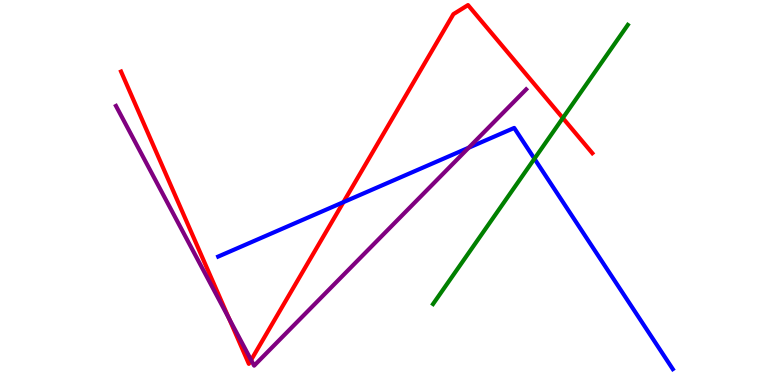[{'lines': ['blue', 'red'], 'intersections': [{'x': 4.43, 'y': 4.75}]}, {'lines': ['green', 'red'], 'intersections': [{'x': 7.26, 'y': 6.93}]}, {'lines': ['purple', 'red'], 'intersections': [{'x': 2.95, 'y': 1.73}, {'x': 3.24, 'y': 0.649}]}, {'lines': ['blue', 'green'], 'intersections': [{'x': 6.9, 'y': 5.88}]}, {'lines': ['blue', 'purple'], 'intersections': [{'x': 6.05, 'y': 6.16}]}, {'lines': ['green', 'purple'], 'intersections': []}]